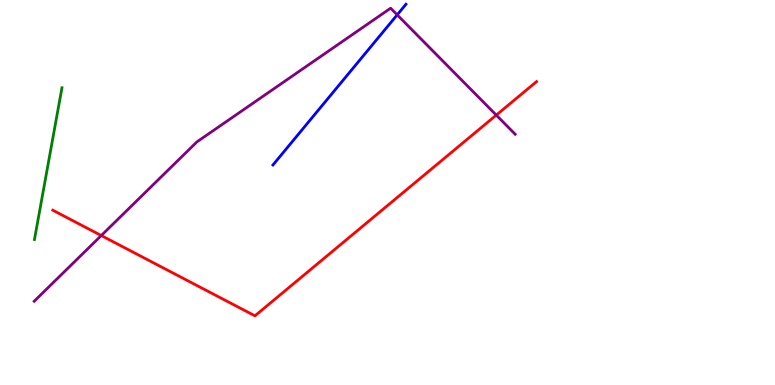[{'lines': ['blue', 'red'], 'intersections': []}, {'lines': ['green', 'red'], 'intersections': []}, {'lines': ['purple', 'red'], 'intersections': [{'x': 1.31, 'y': 3.88}, {'x': 6.4, 'y': 7.01}]}, {'lines': ['blue', 'green'], 'intersections': []}, {'lines': ['blue', 'purple'], 'intersections': [{'x': 5.13, 'y': 9.61}]}, {'lines': ['green', 'purple'], 'intersections': []}]